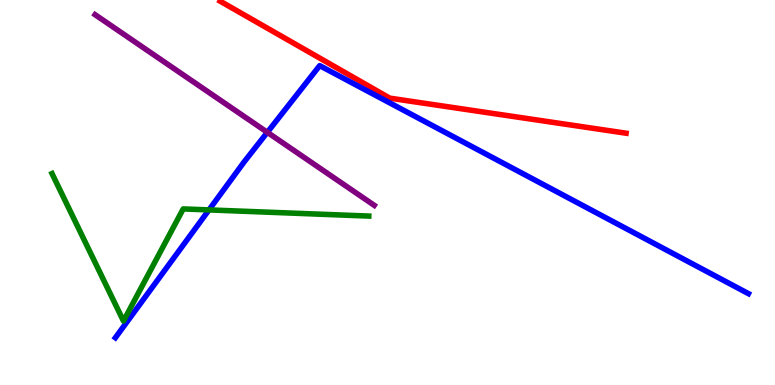[{'lines': ['blue', 'red'], 'intersections': []}, {'lines': ['green', 'red'], 'intersections': []}, {'lines': ['purple', 'red'], 'intersections': []}, {'lines': ['blue', 'green'], 'intersections': [{'x': 2.7, 'y': 4.55}]}, {'lines': ['blue', 'purple'], 'intersections': [{'x': 3.45, 'y': 6.56}]}, {'lines': ['green', 'purple'], 'intersections': []}]